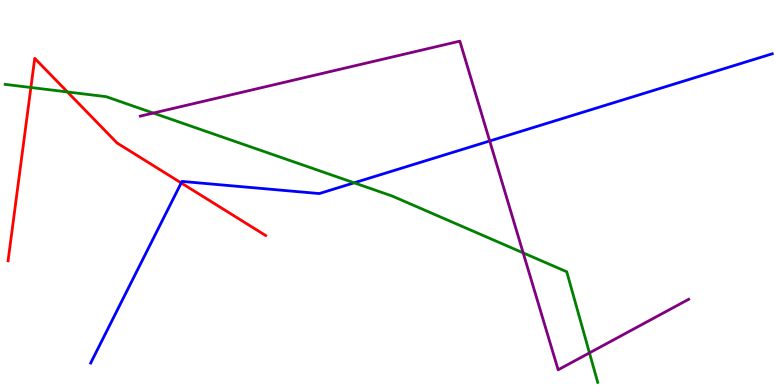[{'lines': ['blue', 'red'], 'intersections': [{'x': 2.34, 'y': 5.25}]}, {'lines': ['green', 'red'], 'intersections': [{'x': 0.399, 'y': 7.73}, {'x': 0.87, 'y': 7.61}]}, {'lines': ['purple', 'red'], 'intersections': []}, {'lines': ['blue', 'green'], 'intersections': [{'x': 4.57, 'y': 5.25}]}, {'lines': ['blue', 'purple'], 'intersections': [{'x': 6.32, 'y': 6.34}]}, {'lines': ['green', 'purple'], 'intersections': [{'x': 1.98, 'y': 7.06}, {'x': 6.75, 'y': 3.43}, {'x': 7.61, 'y': 0.834}]}]